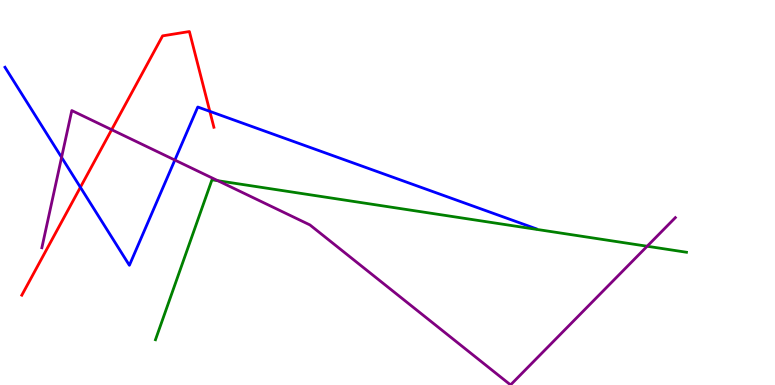[{'lines': ['blue', 'red'], 'intersections': [{'x': 1.04, 'y': 5.14}, {'x': 2.71, 'y': 7.11}]}, {'lines': ['green', 'red'], 'intersections': []}, {'lines': ['purple', 'red'], 'intersections': [{'x': 1.44, 'y': 6.63}]}, {'lines': ['blue', 'green'], 'intersections': []}, {'lines': ['blue', 'purple'], 'intersections': [{'x': 0.795, 'y': 5.91}, {'x': 2.26, 'y': 5.84}]}, {'lines': ['green', 'purple'], 'intersections': [{'x': 2.81, 'y': 5.31}, {'x': 8.35, 'y': 3.6}]}]